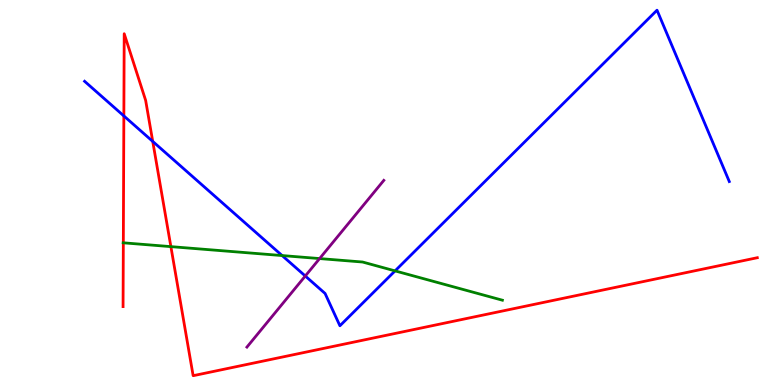[{'lines': ['blue', 'red'], 'intersections': [{'x': 1.6, 'y': 6.99}, {'x': 1.97, 'y': 6.33}]}, {'lines': ['green', 'red'], 'intersections': [{'x': 1.59, 'y': 3.69}, {'x': 2.2, 'y': 3.59}]}, {'lines': ['purple', 'red'], 'intersections': []}, {'lines': ['blue', 'green'], 'intersections': [{'x': 3.64, 'y': 3.36}, {'x': 5.1, 'y': 2.96}]}, {'lines': ['blue', 'purple'], 'intersections': [{'x': 3.94, 'y': 2.83}]}, {'lines': ['green', 'purple'], 'intersections': [{'x': 4.12, 'y': 3.28}]}]